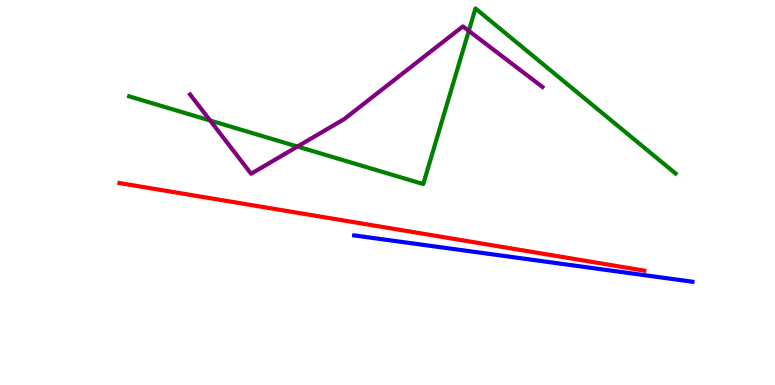[{'lines': ['blue', 'red'], 'intersections': []}, {'lines': ['green', 'red'], 'intersections': []}, {'lines': ['purple', 'red'], 'intersections': []}, {'lines': ['blue', 'green'], 'intersections': []}, {'lines': ['blue', 'purple'], 'intersections': []}, {'lines': ['green', 'purple'], 'intersections': [{'x': 2.71, 'y': 6.87}, {'x': 3.84, 'y': 6.19}, {'x': 6.05, 'y': 9.2}]}]